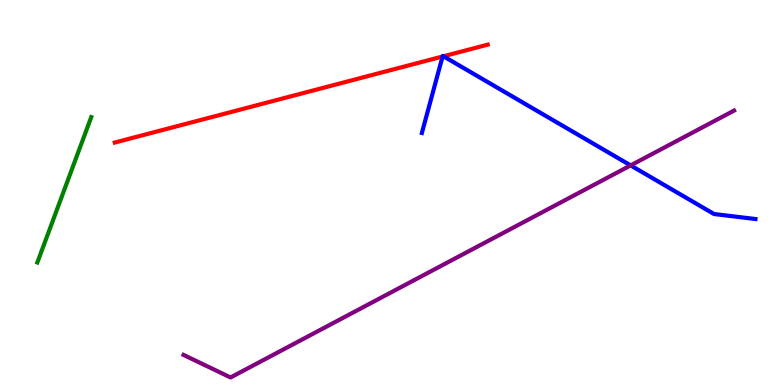[{'lines': ['blue', 'red'], 'intersections': [{'x': 5.71, 'y': 8.53}, {'x': 5.72, 'y': 8.54}]}, {'lines': ['green', 'red'], 'intersections': []}, {'lines': ['purple', 'red'], 'intersections': []}, {'lines': ['blue', 'green'], 'intersections': []}, {'lines': ['blue', 'purple'], 'intersections': [{'x': 8.14, 'y': 5.7}]}, {'lines': ['green', 'purple'], 'intersections': []}]